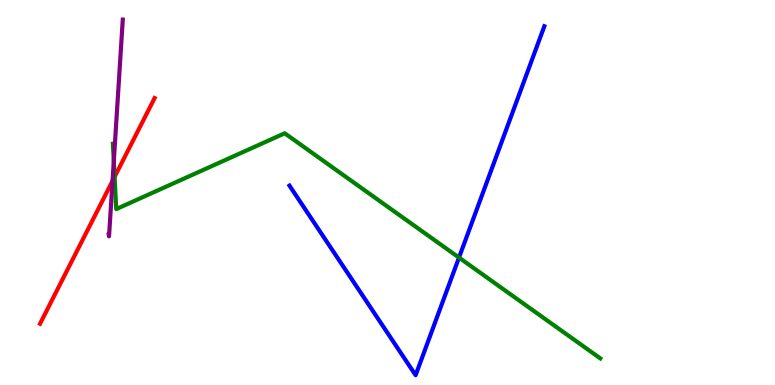[{'lines': ['blue', 'red'], 'intersections': []}, {'lines': ['green', 'red'], 'intersections': [{'x': 1.48, 'y': 5.41}]}, {'lines': ['purple', 'red'], 'intersections': [{'x': 1.45, 'y': 5.3}]}, {'lines': ['blue', 'green'], 'intersections': [{'x': 5.92, 'y': 3.31}]}, {'lines': ['blue', 'purple'], 'intersections': []}, {'lines': ['green', 'purple'], 'intersections': [{'x': 1.47, 'y': 5.81}]}]